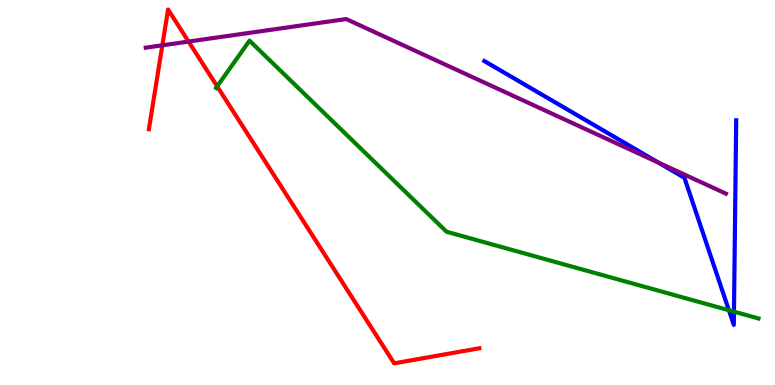[{'lines': ['blue', 'red'], 'intersections': []}, {'lines': ['green', 'red'], 'intersections': [{'x': 2.8, 'y': 7.76}]}, {'lines': ['purple', 'red'], 'intersections': [{'x': 2.09, 'y': 8.82}, {'x': 2.43, 'y': 8.92}]}, {'lines': ['blue', 'green'], 'intersections': [{'x': 9.41, 'y': 1.94}, {'x': 9.47, 'y': 1.91}]}, {'lines': ['blue', 'purple'], 'intersections': [{'x': 8.49, 'y': 5.78}]}, {'lines': ['green', 'purple'], 'intersections': []}]